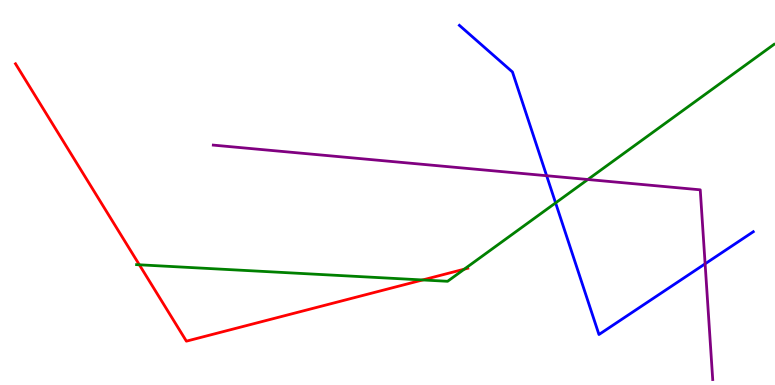[{'lines': ['blue', 'red'], 'intersections': []}, {'lines': ['green', 'red'], 'intersections': [{'x': 1.8, 'y': 3.12}, {'x': 5.45, 'y': 2.73}, {'x': 5.99, 'y': 3.01}]}, {'lines': ['purple', 'red'], 'intersections': []}, {'lines': ['blue', 'green'], 'intersections': [{'x': 7.17, 'y': 4.73}]}, {'lines': ['blue', 'purple'], 'intersections': [{'x': 7.05, 'y': 5.44}, {'x': 9.1, 'y': 3.15}]}, {'lines': ['green', 'purple'], 'intersections': [{'x': 7.58, 'y': 5.34}]}]